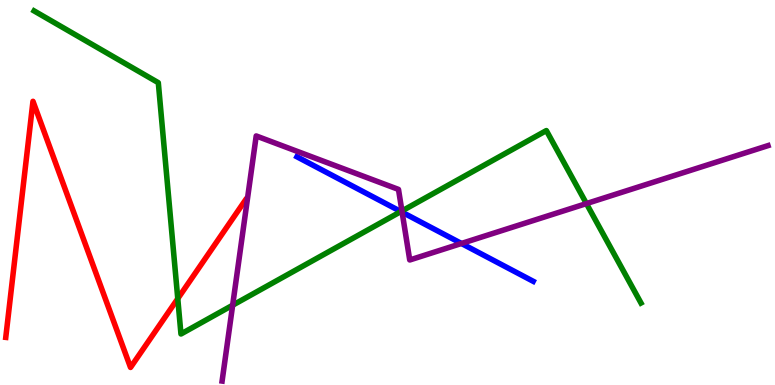[{'lines': ['blue', 'red'], 'intersections': []}, {'lines': ['green', 'red'], 'intersections': [{'x': 2.29, 'y': 2.24}]}, {'lines': ['purple', 'red'], 'intersections': []}, {'lines': ['blue', 'green'], 'intersections': [{'x': 5.17, 'y': 4.51}]}, {'lines': ['blue', 'purple'], 'intersections': [{'x': 5.19, 'y': 4.49}, {'x': 5.95, 'y': 3.68}]}, {'lines': ['green', 'purple'], 'intersections': [{'x': 3.0, 'y': 2.07}, {'x': 5.19, 'y': 4.52}, {'x': 7.57, 'y': 4.71}]}]